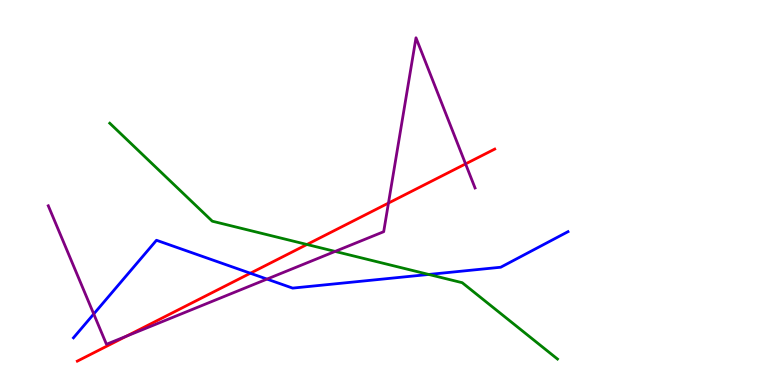[{'lines': ['blue', 'red'], 'intersections': [{'x': 3.23, 'y': 2.9}]}, {'lines': ['green', 'red'], 'intersections': [{'x': 3.96, 'y': 3.65}]}, {'lines': ['purple', 'red'], 'intersections': [{'x': 1.63, 'y': 1.27}, {'x': 5.01, 'y': 4.73}, {'x': 6.01, 'y': 5.74}]}, {'lines': ['blue', 'green'], 'intersections': [{'x': 5.53, 'y': 2.87}]}, {'lines': ['blue', 'purple'], 'intersections': [{'x': 1.21, 'y': 1.84}, {'x': 3.45, 'y': 2.75}]}, {'lines': ['green', 'purple'], 'intersections': [{'x': 4.32, 'y': 3.47}]}]